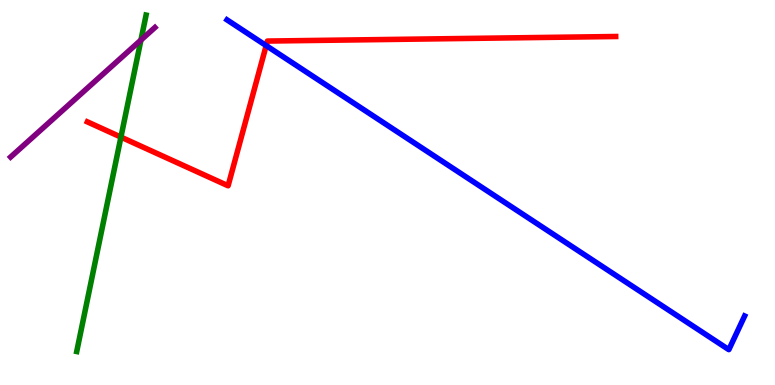[{'lines': ['blue', 'red'], 'intersections': [{'x': 3.43, 'y': 8.82}]}, {'lines': ['green', 'red'], 'intersections': [{'x': 1.56, 'y': 6.44}]}, {'lines': ['purple', 'red'], 'intersections': []}, {'lines': ['blue', 'green'], 'intersections': []}, {'lines': ['blue', 'purple'], 'intersections': []}, {'lines': ['green', 'purple'], 'intersections': [{'x': 1.82, 'y': 8.96}]}]